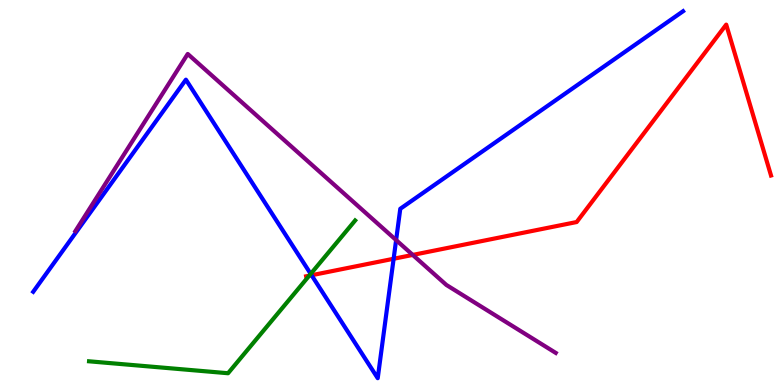[{'lines': ['blue', 'red'], 'intersections': [{'x': 4.02, 'y': 2.85}, {'x': 5.08, 'y': 3.28}]}, {'lines': ['green', 'red'], 'intersections': [{'x': 3.99, 'y': 2.84}]}, {'lines': ['purple', 'red'], 'intersections': [{'x': 5.33, 'y': 3.38}]}, {'lines': ['blue', 'green'], 'intersections': [{'x': 4.01, 'y': 2.89}]}, {'lines': ['blue', 'purple'], 'intersections': [{'x': 5.11, 'y': 3.76}]}, {'lines': ['green', 'purple'], 'intersections': []}]